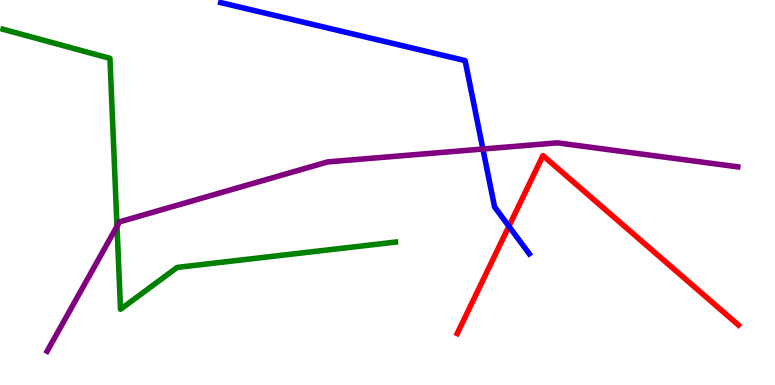[{'lines': ['blue', 'red'], 'intersections': [{'x': 6.57, 'y': 4.12}]}, {'lines': ['green', 'red'], 'intersections': []}, {'lines': ['purple', 'red'], 'intersections': []}, {'lines': ['blue', 'green'], 'intersections': []}, {'lines': ['blue', 'purple'], 'intersections': [{'x': 6.23, 'y': 6.13}]}, {'lines': ['green', 'purple'], 'intersections': [{'x': 1.51, 'y': 4.12}]}]